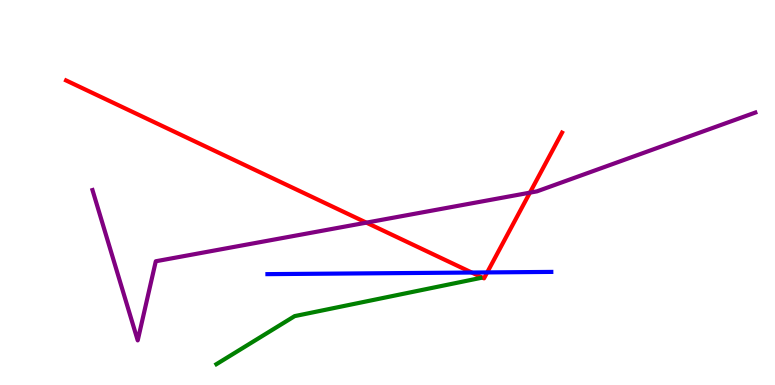[{'lines': ['blue', 'red'], 'intersections': [{'x': 6.09, 'y': 2.92}, {'x': 6.29, 'y': 2.92}]}, {'lines': ['green', 'red'], 'intersections': []}, {'lines': ['purple', 'red'], 'intersections': [{'x': 4.73, 'y': 4.22}, {'x': 6.84, 'y': 5.0}]}, {'lines': ['blue', 'green'], 'intersections': []}, {'lines': ['blue', 'purple'], 'intersections': []}, {'lines': ['green', 'purple'], 'intersections': []}]